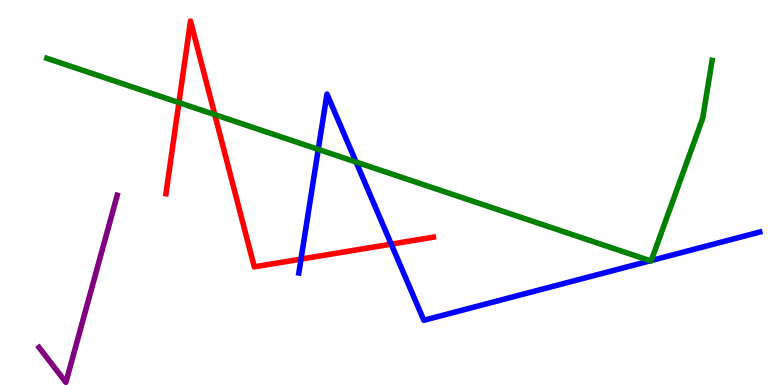[{'lines': ['blue', 'red'], 'intersections': [{'x': 3.88, 'y': 3.27}, {'x': 5.05, 'y': 3.66}]}, {'lines': ['green', 'red'], 'intersections': [{'x': 2.31, 'y': 7.33}, {'x': 2.77, 'y': 7.02}]}, {'lines': ['purple', 'red'], 'intersections': []}, {'lines': ['blue', 'green'], 'intersections': [{'x': 4.11, 'y': 6.12}, {'x': 4.59, 'y': 5.79}, {'x': 8.39, 'y': 3.23}, {'x': 8.4, 'y': 3.23}]}, {'lines': ['blue', 'purple'], 'intersections': []}, {'lines': ['green', 'purple'], 'intersections': []}]